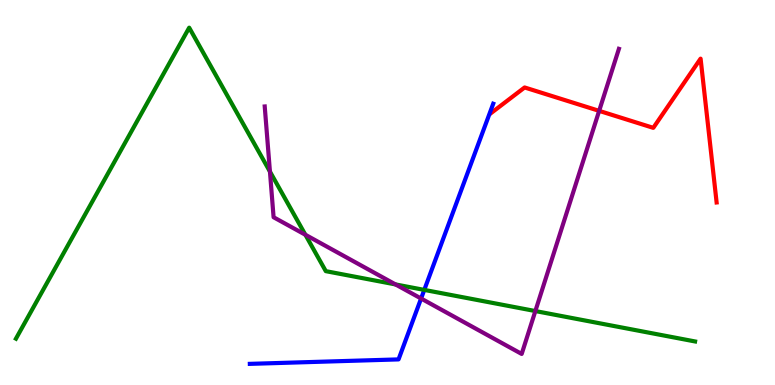[{'lines': ['blue', 'red'], 'intersections': []}, {'lines': ['green', 'red'], 'intersections': []}, {'lines': ['purple', 'red'], 'intersections': [{'x': 7.73, 'y': 7.12}]}, {'lines': ['blue', 'green'], 'intersections': [{'x': 5.47, 'y': 2.47}]}, {'lines': ['blue', 'purple'], 'intersections': [{'x': 5.43, 'y': 2.25}]}, {'lines': ['green', 'purple'], 'intersections': [{'x': 3.48, 'y': 5.54}, {'x': 3.94, 'y': 3.9}, {'x': 5.1, 'y': 2.61}, {'x': 6.91, 'y': 1.92}]}]